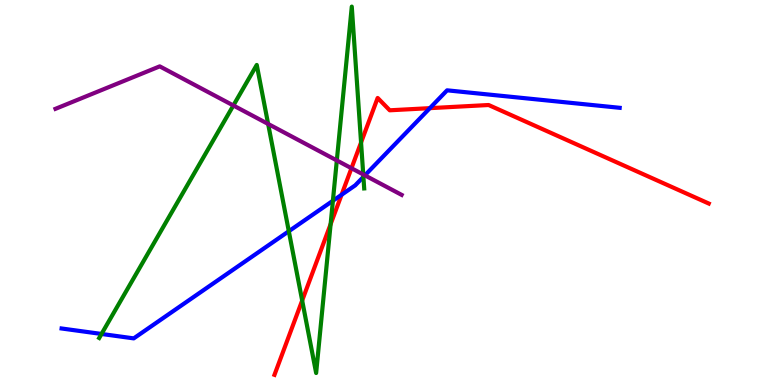[{'lines': ['blue', 'red'], 'intersections': [{'x': 4.41, 'y': 4.94}, {'x': 5.55, 'y': 7.19}]}, {'lines': ['green', 'red'], 'intersections': [{'x': 3.9, 'y': 2.19}, {'x': 4.27, 'y': 4.18}, {'x': 4.66, 'y': 6.3}]}, {'lines': ['purple', 'red'], 'intersections': [{'x': 4.54, 'y': 5.63}]}, {'lines': ['blue', 'green'], 'intersections': [{'x': 1.31, 'y': 1.33}, {'x': 3.73, 'y': 3.99}, {'x': 4.3, 'y': 4.79}, {'x': 4.69, 'y': 5.41}]}, {'lines': ['blue', 'purple'], 'intersections': [{'x': 4.71, 'y': 5.45}]}, {'lines': ['green', 'purple'], 'intersections': [{'x': 3.01, 'y': 7.26}, {'x': 3.46, 'y': 6.78}, {'x': 4.35, 'y': 5.83}, {'x': 4.69, 'y': 5.47}]}]